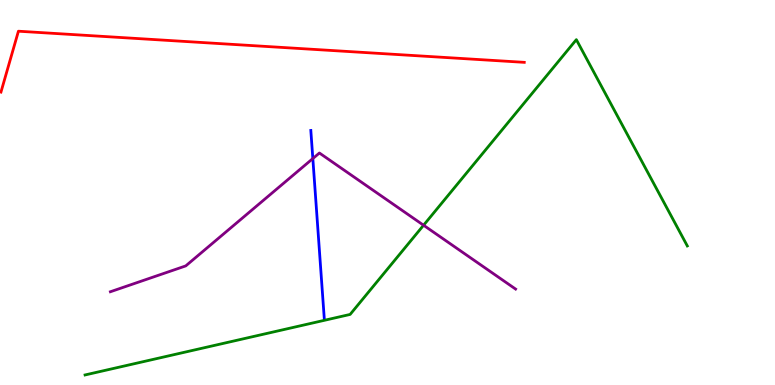[{'lines': ['blue', 'red'], 'intersections': []}, {'lines': ['green', 'red'], 'intersections': []}, {'lines': ['purple', 'red'], 'intersections': []}, {'lines': ['blue', 'green'], 'intersections': []}, {'lines': ['blue', 'purple'], 'intersections': [{'x': 4.04, 'y': 5.88}]}, {'lines': ['green', 'purple'], 'intersections': [{'x': 5.47, 'y': 4.15}]}]